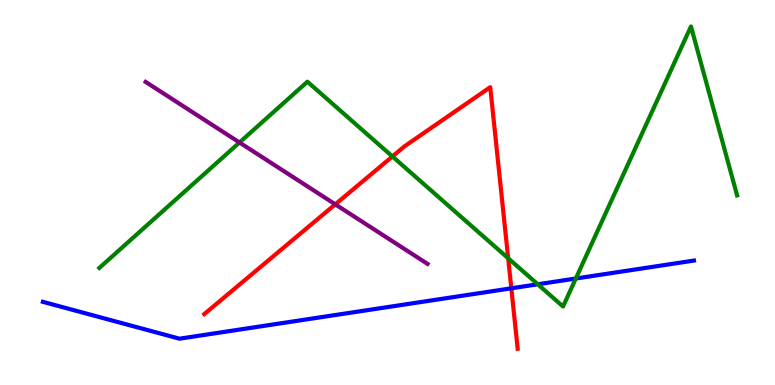[{'lines': ['blue', 'red'], 'intersections': [{'x': 6.6, 'y': 2.51}]}, {'lines': ['green', 'red'], 'intersections': [{'x': 5.06, 'y': 5.94}, {'x': 6.56, 'y': 3.29}]}, {'lines': ['purple', 'red'], 'intersections': [{'x': 4.33, 'y': 4.69}]}, {'lines': ['blue', 'green'], 'intersections': [{'x': 6.94, 'y': 2.62}, {'x': 7.43, 'y': 2.77}]}, {'lines': ['blue', 'purple'], 'intersections': []}, {'lines': ['green', 'purple'], 'intersections': [{'x': 3.09, 'y': 6.3}]}]